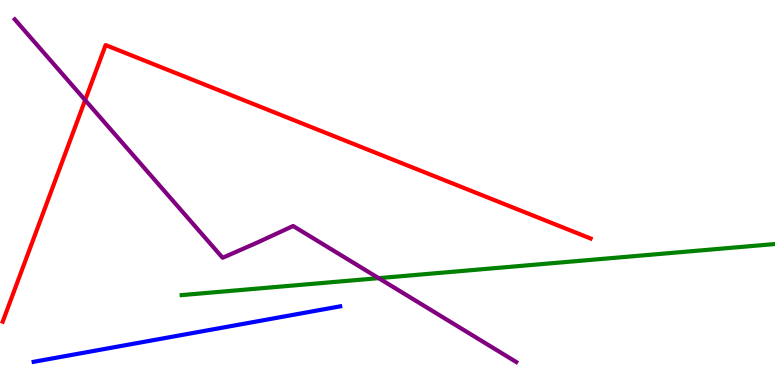[{'lines': ['blue', 'red'], 'intersections': []}, {'lines': ['green', 'red'], 'intersections': []}, {'lines': ['purple', 'red'], 'intersections': [{'x': 1.1, 'y': 7.4}]}, {'lines': ['blue', 'green'], 'intersections': []}, {'lines': ['blue', 'purple'], 'intersections': []}, {'lines': ['green', 'purple'], 'intersections': [{'x': 4.89, 'y': 2.78}]}]